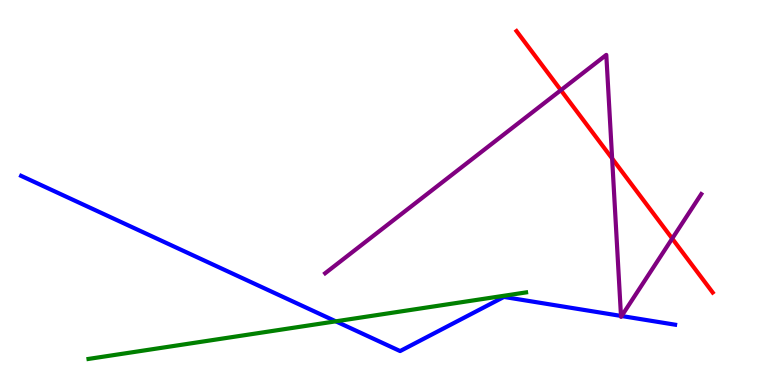[{'lines': ['blue', 'red'], 'intersections': []}, {'lines': ['green', 'red'], 'intersections': []}, {'lines': ['purple', 'red'], 'intersections': [{'x': 7.24, 'y': 7.66}, {'x': 7.9, 'y': 5.88}, {'x': 8.67, 'y': 3.8}]}, {'lines': ['blue', 'green'], 'intersections': [{'x': 4.33, 'y': 1.65}]}, {'lines': ['blue', 'purple'], 'intersections': [{'x': 8.01, 'y': 1.79}, {'x': 8.02, 'y': 1.79}]}, {'lines': ['green', 'purple'], 'intersections': []}]